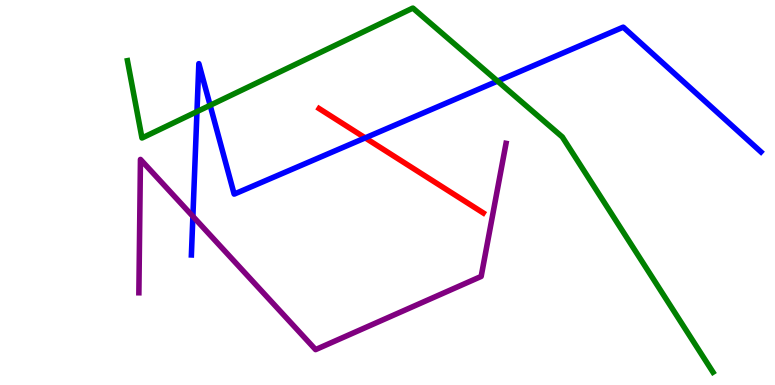[{'lines': ['blue', 'red'], 'intersections': [{'x': 4.71, 'y': 6.42}]}, {'lines': ['green', 'red'], 'intersections': []}, {'lines': ['purple', 'red'], 'intersections': []}, {'lines': ['blue', 'green'], 'intersections': [{'x': 2.54, 'y': 7.1}, {'x': 2.71, 'y': 7.26}, {'x': 6.42, 'y': 7.89}]}, {'lines': ['blue', 'purple'], 'intersections': [{'x': 2.49, 'y': 4.38}]}, {'lines': ['green', 'purple'], 'intersections': []}]